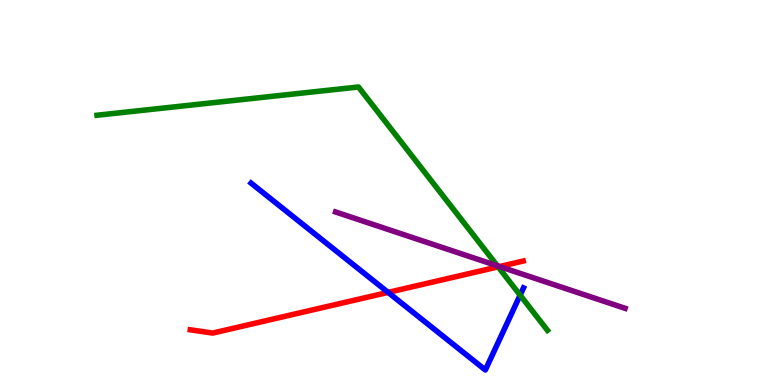[{'lines': ['blue', 'red'], 'intersections': [{'x': 5.01, 'y': 2.41}]}, {'lines': ['green', 'red'], 'intersections': [{'x': 6.43, 'y': 3.07}]}, {'lines': ['purple', 'red'], 'intersections': [{'x': 6.45, 'y': 3.08}]}, {'lines': ['blue', 'green'], 'intersections': [{'x': 6.71, 'y': 2.33}]}, {'lines': ['blue', 'purple'], 'intersections': []}, {'lines': ['green', 'purple'], 'intersections': [{'x': 6.42, 'y': 3.1}]}]